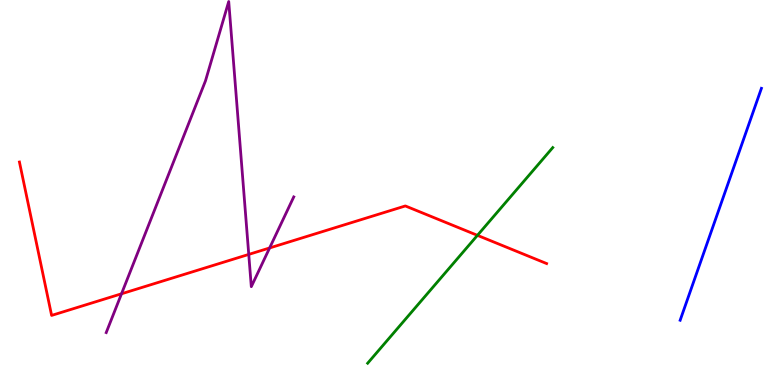[{'lines': ['blue', 'red'], 'intersections': []}, {'lines': ['green', 'red'], 'intersections': [{'x': 6.16, 'y': 3.89}]}, {'lines': ['purple', 'red'], 'intersections': [{'x': 1.57, 'y': 2.37}, {'x': 3.21, 'y': 3.39}, {'x': 3.48, 'y': 3.56}]}, {'lines': ['blue', 'green'], 'intersections': []}, {'lines': ['blue', 'purple'], 'intersections': []}, {'lines': ['green', 'purple'], 'intersections': []}]